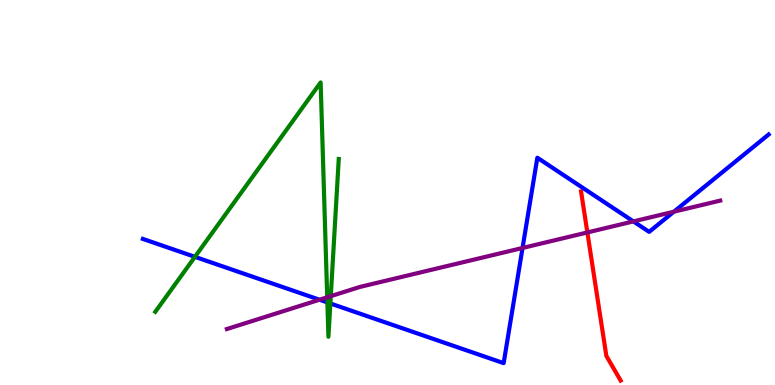[{'lines': ['blue', 'red'], 'intersections': []}, {'lines': ['green', 'red'], 'intersections': []}, {'lines': ['purple', 'red'], 'intersections': [{'x': 7.58, 'y': 3.96}]}, {'lines': ['blue', 'green'], 'intersections': [{'x': 2.52, 'y': 3.33}, {'x': 4.22, 'y': 2.14}, {'x': 4.26, 'y': 2.12}]}, {'lines': ['blue', 'purple'], 'intersections': [{'x': 4.12, 'y': 2.21}, {'x': 6.74, 'y': 3.56}, {'x': 8.17, 'y': 4.25}, {'x': 8.7, 'y': 4.5}]}, {'lines': ['green', 'purple'], 'intersections': [{'x': 4.22, 'y': 2.28}, {'x': 4.27, 'y': 2.31}]}]